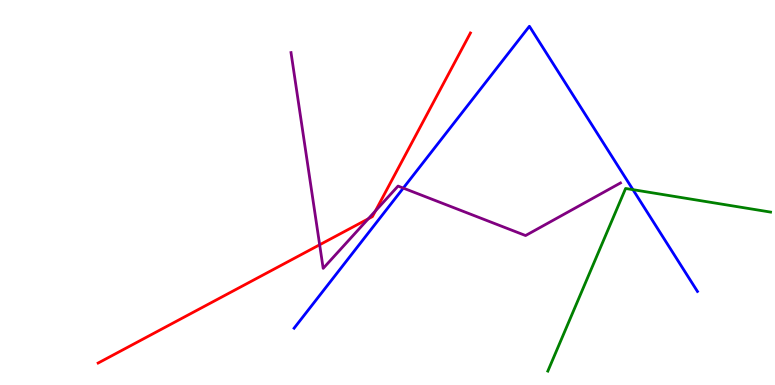[{'lines': ['blue', 'red'], 'intersections': []}, {'lines': ['green', 'red'], 'intersections': []}, {'lines': ['purple', 'red'], 'intersections': [{'x': 4.12, 'y': 3.64}, {'x': 4.75, 'y': 4.32}, {'x': 4.84, 'y': 4.52}]}, {'lines': ['blue', 'green'], 'intersections': [{'x': 8.17, 'y': 5.07}]}, {'lines': ['blue', 'purple'], 'intersections': [{'x': 5.2, 'y': 5.11}]}, {'lines': ['green', 'purple'], 'intersections': []}]